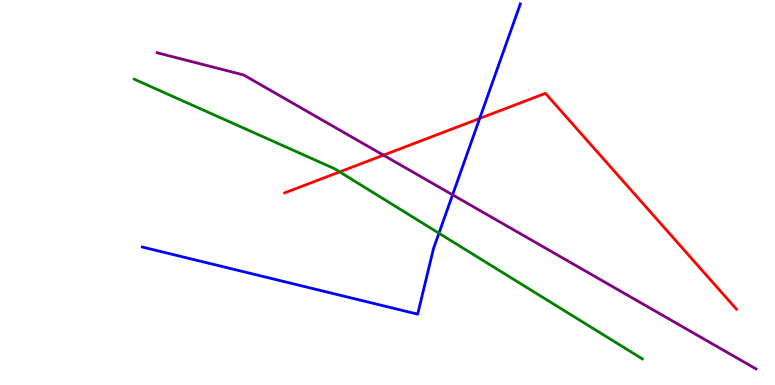[{'lines': ['blue', 'red'], 'intersections': [{'x': 6.19, 'y': 6.92}]}, {'lines': ['green', 'red'], 'intersections': [{'x': 4.38, 'y': 5.54}]}, {'lines': ['purple', 'red'], 'intersections': [{'x': 4.95, 'y': 5.97}]}, {'lines': ['blue', 'green'], 'intersections': [{'x': 5.66, 'y': 3.94}]}, {'lines': ['blue', 'purple'], 'intersections': [{'x': 5.84, 'y': 4.94}]}, {'lines': ['green', 'purple'], 'intersections': []}]